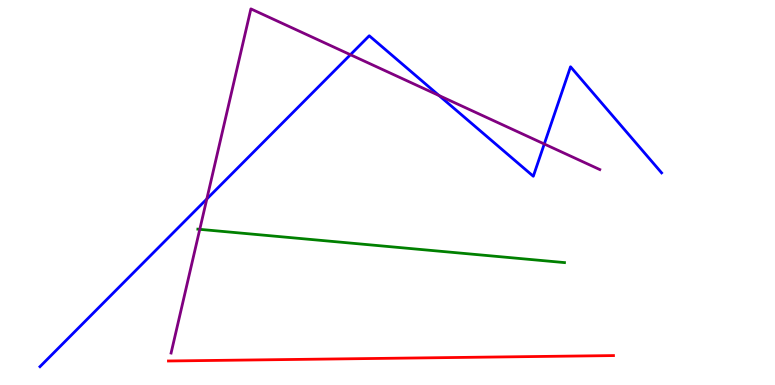[{'lines': ['blue', 'red'], 'intersections': []}, {'lines': ['green', 'red'], 'intersections': []}, {'lines': ['purple', 'red'], 'intersections': []}, {'lines': ['blue', 'green'], 'intersections': []}, {'lines': ['blue', 'purple'], 'intersections': [{'x': 2.67, 'y': 4.83}, {'x': 4.52, 'y': 8.58}, {'x': 5.67, 'y': 7.52}, {'x': 7.02, 'y': 6.26}]}, {'lines': ['green', 'purple'], 'intersections': [{'x': 2.58, 'y': 4.04}]}]